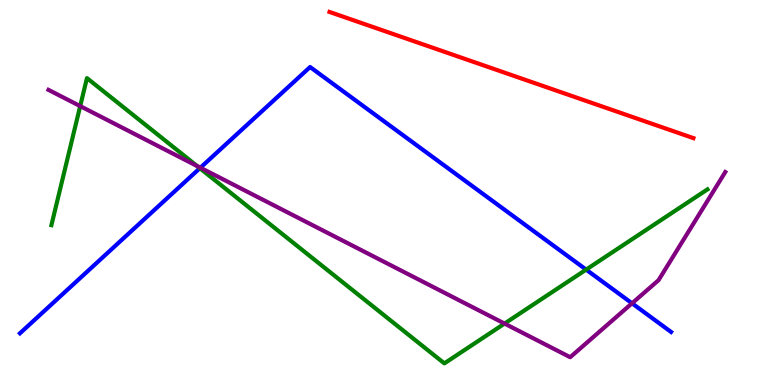[{'lines': ['blue', 'red'], 'intersections': []}, {'lines': ['green', 'red'], 'intersections': []}, {'lines': ['purple', 'red'], 'intersections': []}, {'lines': ['blue', 'green'], 'intersections': [{'x': 2.58, 'y': 5.63}, {'x': 7.56, 'y': 3.0}]}, {'lines': ['blue', 'purple'], 'intersections': [{'x': 2.59, 'y': 5.64}, {'x': 8.16, 'y': 2.12}]}, {'lines': ['green', 'purple'], 'intersections': [{'x': 1.03, 'y': 7.24}, {'x': 2.54, 'y': 5.69}, {'x': 6.51, 'y': 1.6}]}]